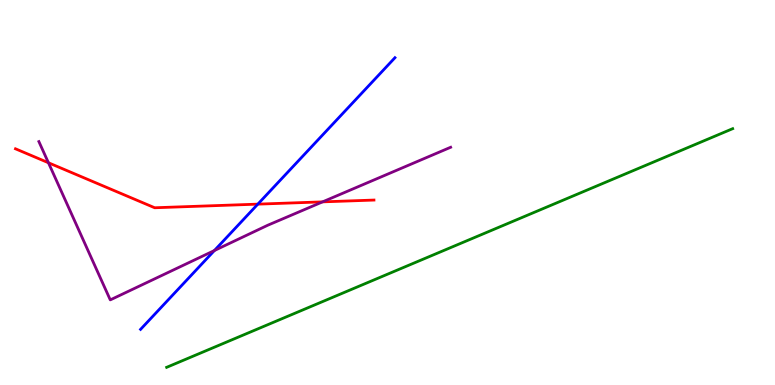[{'lines': ['blue', 'red'], 'intersections': [{'x': 3.33, 'y': 4.7}]}, {'lines': ['green', 'red'], 'intersections': []}, {'lines': ['purple', 'red'], 'intersections': [{'x': 0.625, 'y': 5.77}, {'x': 4.16, 'y': 4.76}]}, {'lines': ['blue', 'green'], 'intersections': []}, {'lines': ['blue', 'purple'], 'intersections': [{'x': 2.77, 'y': 3.49}]}, {'lines': ['green', 'purple'], 'intersections': []}]